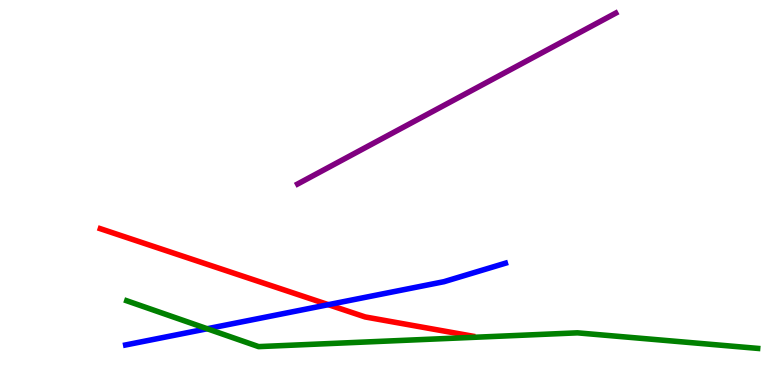[{'lines': ['blue', 'red'], 'intersections': [{'x': 4.24, 'y': 2.09}]}, {'lines': ['green', 'red'], 'intersections': []}, {'lines': ['purple', 'red'], 'intersections': []}, {'lines': ['blue', 'green'], 'intersections': [{'x': 2.67, 'y': 1.46}]}, {'lines': ['blue', 'purple'], 'intersections': []}, {'lines': ['green', 'purple'], 'intersections': []}]